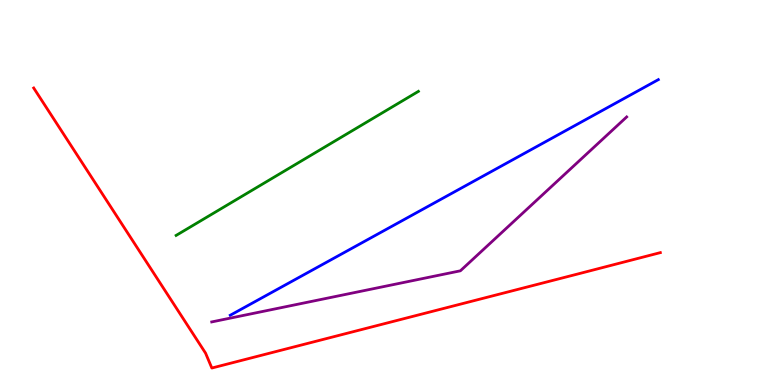[{'lines': ['blue', 'red'], 'intersections': []}, {'lines': ['green', 'red'], 'intersections': []}, {'lines': ['purple', 'red'], 'intersections': []}, {'lines': ['blue', 'green'], 'intersections': []}, {'lines': ['blue', 'purple'], 'intersections': []}, {'lines': ['green', 'purple'], 'intersections': []}]